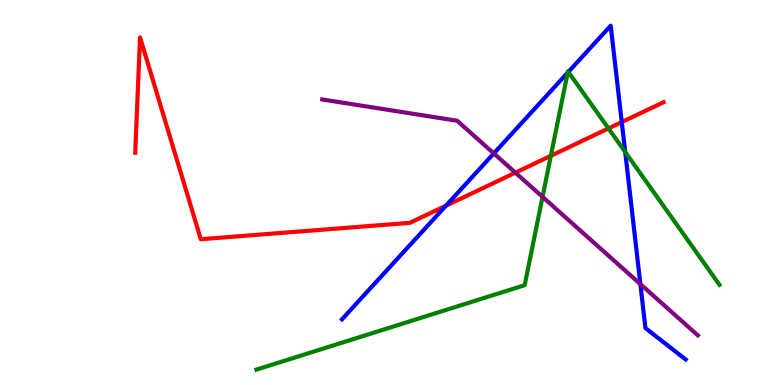[{'lines': ['blue', 'red'], 'intersections': [{'x': 5.75, 'y': 4.66}, {'x': 8.02, 'y': 6.83}]}, {'lines': ['green', 'red'], 'intersections': [{'x': 7.11, 'y': 5.95}, {'x': 7.85, 'y': 6.66}]}, {'lines': ['purple', 'red'], 'intersections': [{'x': 6.65, 'y': 5.52}]}, {'lines': ['blue', 'green'], 'intersections': [{'x': 7.32, 'y': 8.11}, {'x': 7.33, 'y': 8.13}, {'x': 8.07, 'y': 6.05}]}, {'lines': ['blue', 'purple'], 'intersections': [{'x': 6.37, 'y': 6.02}, {'x': 8.26, 'y': 2.62}]}, {'lines': ['green', 'purple'], 'intersections': [{'x': 7.0, 'y': 4.89}]}]